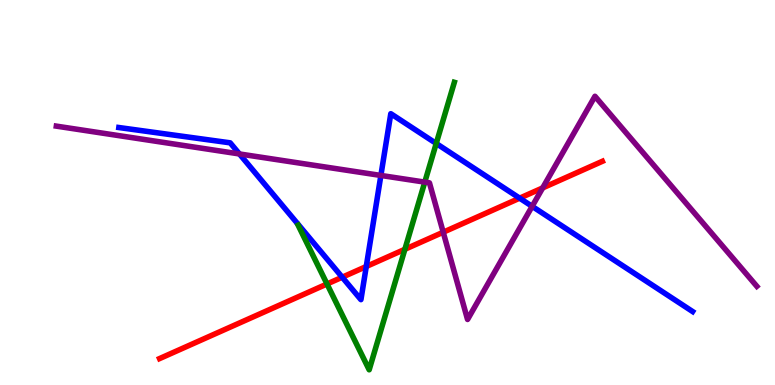[{'lines': ['blue', 'red'], 'intersections': [{'x': 4.42, 'y': 2.8}, {'x': 4.73, 'y': 3.08}, {'x': 6.71, 'y': 4.85}]}, {'lines': ['green', 'red'], 'intersections': [{'x': 4.22, 'y': 2.62}, {'x': 5.22, 'y': 3.52}]}, {'lines': ['purple', 'red'], 'intersections': [{'x': 5.72, 'y': 3.97}, {'x': 7.0, 'y': 5.12}]}, {'lines': ['blue', 'green'], 'intersections': [{'x': 5.63, 'y': 6.27}]}, {'lines': ['blue', 'purple'], 'intersections': [{'x': 3.09, 'y': 6.0}, {'x': 4.91, 'y': 5.44}, {'x': 6.87, 'y': 4.64}]}, {'lines': ['green', 'purple'], 'intersections': [{'x': 5.48, 'y': 5.27}]}]